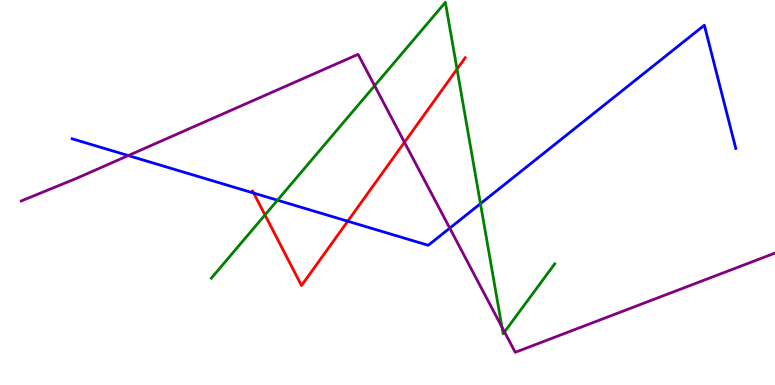[{'lines': ['blue', 'red'], 'intersections': [{'x': 3.27, 'y': 4.99}, {'x': 4.49, 'y': 4.25}]}, {'lines': ['green', 'red'], 'intersections': [{'x': 3.42, 'y': 4.42}, {'x': 5.9, 'y': 8.2}]}, {'lines': ['purple', 'red'], 'intersections': [{'x': 5.22, 'y': 6.3}]}, {'lines': ['blue', 'green'], 'intersections': [{'x': 3.58, 'y': 4.8}, {'x': 6.2, 'y': 4.71}]}, {'lines': ['blue', 'purple'], 'intersections': [{'x': 1.66, 'y': 5.96}, {'x': 5.8, 'y': 4.07}]}, {'lines': ['green', 'purple'], 'intersections': [{'x': 4.83, 'y': 7.77}, {'x': 6.48, 'y': 1.5}, {'x': 6.51, 'y': 1.38}]}]